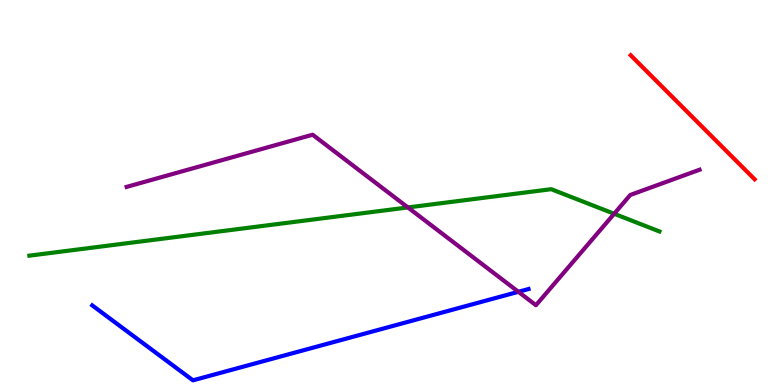[{'lines': ['blue', 'red'], 'intersections': []}, {'lines': ['green', 'red'], 'intersections': []}, {'lines': ['purple', 'red'], 'intersections': []}, {'lines': ['blue', 'green'], 'intersections': []}, {'lines': ['blue', 'purple'], 'intersections': [{'x': 6.69, 'y': 2.42}]}, {'lines': ['green', 'purple'], 'intersections': [{'x': 5.26, 'y': 4.61}, {'x': 7.92, 'y': 4.45}]}]